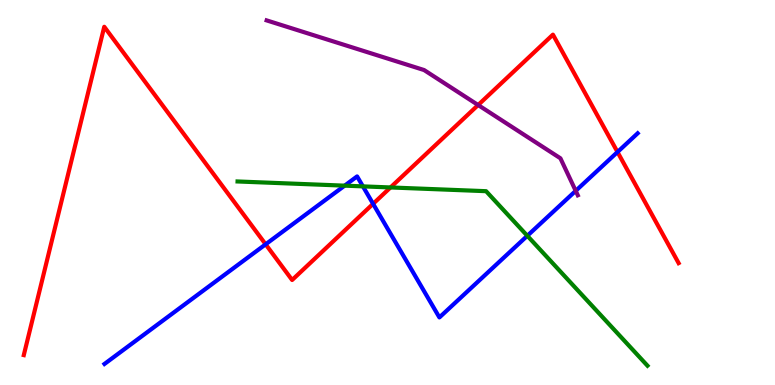[{'lines': ['blue', 'red'], 'intersections': [{'x': 3.43, 'y': 3.65}, {'x': 4.81, 'y': 4.71}, {'x': 7.97, 'y': 6.05}]}, {'lines': ['green', 'red'], 'intersections': [{'x': 5.04, 'y': 5.13}]}, {'lines': ['purple', 'red'], 'intersections': [{'x': 6.17, 'y': 7.27}]}, {'lines': ['blue', 'green'], 'intersections': [{'x': 4.45, 'y': 5.18}, {'x': 4.68, 'y': 5.16}, {'x': 6.8, 'y': 3.88}]}, {'lines': ['blue', 'purple'], 'intersections': [{'x': 7.43, 'y': 5.04}]}, {'lines': ['green', 'purple'], 'intersections': []}]